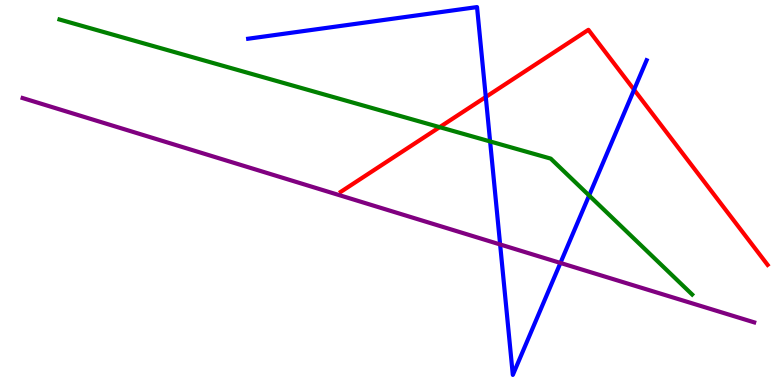[{'lines': ['blue', 'red'], 'intersections': [{'x': 6.27, 'y': 7.48}, {'x': 8.18, 'y': 7.67}]}, {'lines': ['green', 'red'], 'intersections': [{'x': 5.67, 'y': 6.7}]}, {'lines': ['purple', 'red'], 'intersections': []}, {'lines': ['blue', 'green'], 'intersections': [{'x': 6.32, 'y': 6.33}, {'x': 7.6, 'y': 4.92}]}, {'lines': ['blue', 'purple'], 'intersections': [{'x': 6.45, 'y': 3.65}, {'x': 7.23, 'y': 3.17}]}, {'lines': ['green', 'purple'], 'intersections': []}]